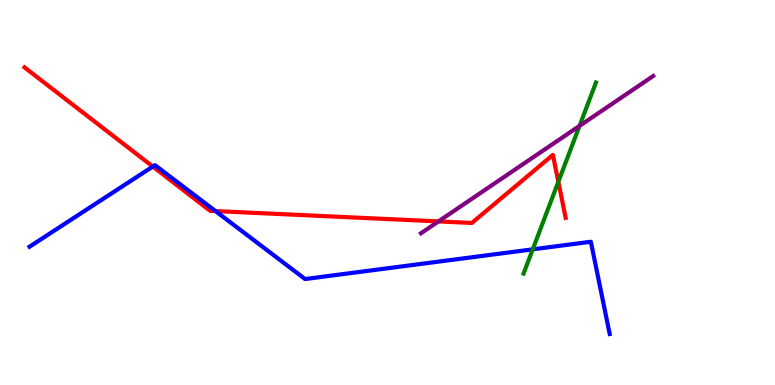[{'lines': ['blue', 'red'], 'intersections': [{'x': 1.97, 'y': 5.67}, {'x': 2.78, 'y': 4.52}]}, {'lines': ['green', 'red'], 'intersections': [{'x': 7.2, 'y': 5.28}]}, {'lines': ['purple', 'red'], 'intersections': [{'x': 5.66, 'y': 4.25}]}, {'lines': ['blue', 'green'], 'intersections': [{'x': 6.87, 'y': 3.52}]}, {'lines': ['blue', 'purple'], 'intersections': []}, {'lines': ['green', 'purple'], 'intersections': [{'x': 7.48, 'y': 6.73}]}]